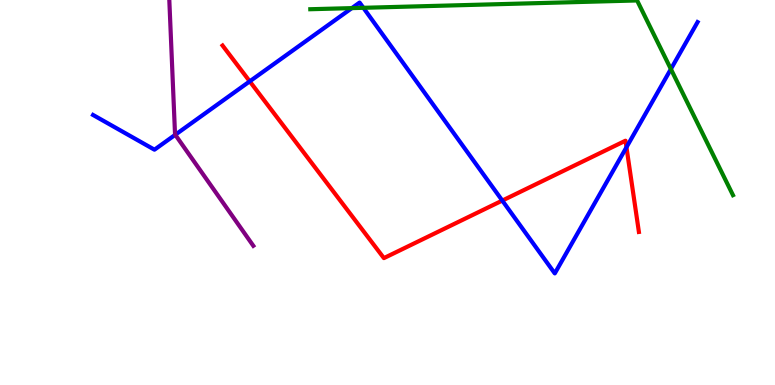[{'lines': ['blue', 'red'], 'intersections': [{'x': 3.22, 'y': 7.89}, {'x': 6.48, 'y': 4.79}, {'x': 8.08, 'y': 6.18}]}, {'lines': ['green', 'red'], 'intersections': []}, {'lines': ['purple', 'red'], 'intersections': []}, {'lines': ['blue', 'green'], 'intersections': [{'x': 4.54, 'y': 9.79}, {'x': 4.69, 'y': 9.8}, {'x': 8.66, 'y': 8.21}]}, {'lines': ['blue', 'purple'], 'intersections': [{'x': 2.26, 'y': 6.5}]}, {'lines': ['green', 'purple'], 'intersections': []}]